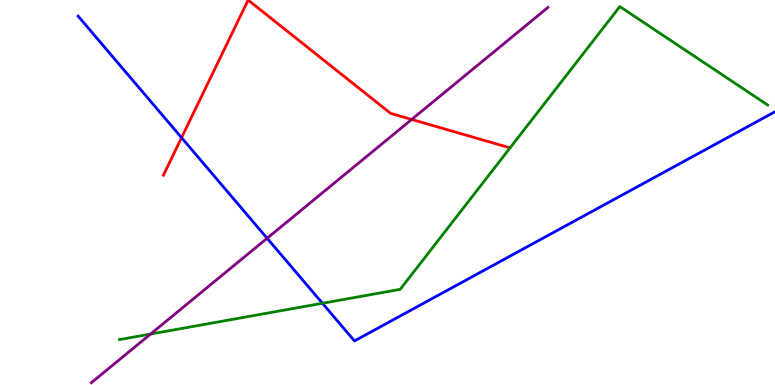[{'lines': ['blue', 'red'], 'intersections': [{'x': 2.34, 'y': 6.42}]}, {'lines': ['green', 'red'], 'intersections': []}, {'lines': ['purple', 'red'], 'intersections': [{'x': 5.31, 'y': 6.9}]}, {'lines': ['blue', 'green'], 'intersections': [{'x': 4.16, 'y': 2.12}]}, {'lines': ['blue', 'purple'], 'intersections': [{'x': 3.45, 'y': 3.81}]}, {'lines': ['green', 'purple'], 'intersections': [{'x': 1.94, 'y': 1.32}]}]